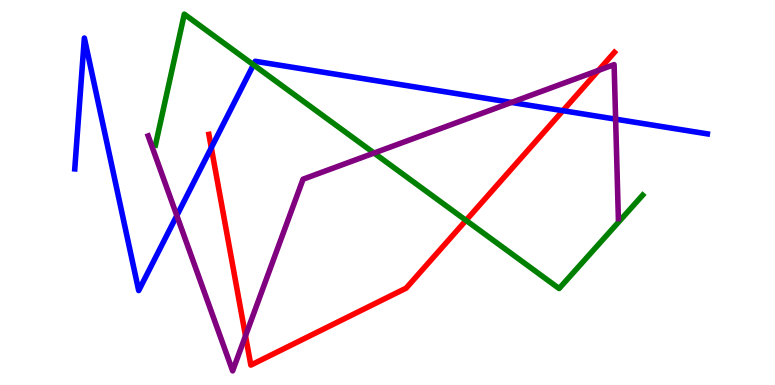[{'lines': ['blue', 'red'], 'intersections': [{'x': 2.73, 'y': 6.16}, {'x': 7.26, 'y': 7.13}]}, {'lines': ['green', 'red'], 'intersections': [{'x': 6.01, 'y': 4.28}]}, {'lines': ['purple', 'red'], 'intersections': [{'x': 3.17, 'y': 1.28}, {'x': 7.72, 'y': 8.17}]}, {'lines': ['blue', 'green'], 'intersections': [{'x': 3.27, 'y': 8.32}]}, {'lines': ['blue', 'purple'], 'intersections': [{'x': 2.28, 'y': 4.4}, {'x': 6.6, 'y': 7.34}, {'x': 7.94, 'y': 6.91}]}, {'lines': ['green', 'purple'], 'intersections': [{'x': 4.83, 'y': 6.02}]}]